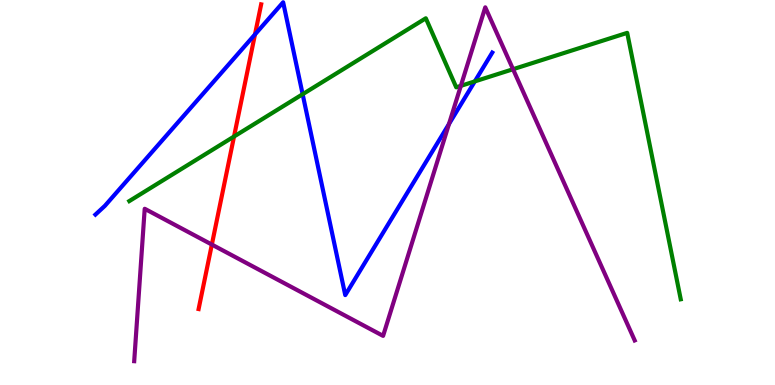[{'lines': ['blue', 'red'], 'intersections': [{'x': 3.29, 'y': 9.11}]}, {'lines': ['green', 'red'], 'intersections': [{'x': 3.02, 'y': 6.45}]}, {'lines': ['purple', 'red'], 'intersections': [{'x': 2.73, 'y': 3.65}]}, {'lines': ['blue', 'green'], 'intersections': [{'x': 3.91, 'y': 7.55}, {'x': 6.13, 'y': 7.89}]}, {'lines': ['blue', 'purple'], 'intersections': [{'x': 5.79, 'y': 6.78}]}, {'lines': ['green', 'purple'], 'intersections': [{'x': 5.95, 'y': 7.77}, {'x': 6.62, 'y': 8.2}]}]